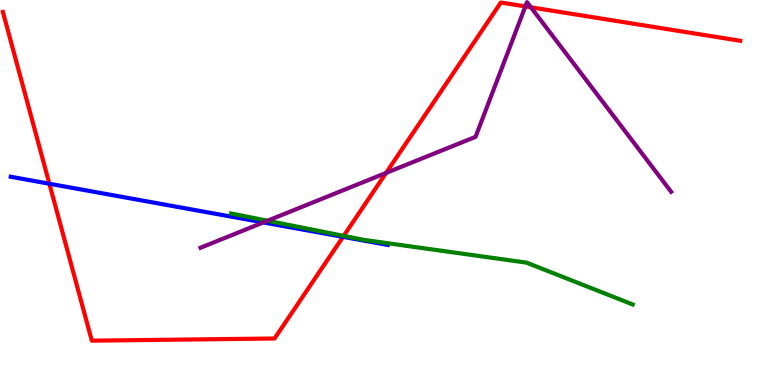[{'lines': ['blue', 'red'], 'intersections': [{'x': 0.637, 'y': 5.23}, {'x': 4.43, 'y': 3.85}]}, {'lines': ['green', 'red'], 'intersections': [{'x': 4.43, 'y': 3.87}]}, {'lines': ['purple', 'red'], 'intersections': [{'x': 4.98, 'y': 5.51}, {'x': 6.78, 'y': 9.83}, {'x': 6.85, 'y': 9.81}]}, {'lines': ['blue', 'green'], 'intersections': []}, {'lines': ['blue', 'purple'], 'intersections': [{'x': 3.4, 'y': 4.22}]}, {'lines': ['green', 'purple'], 'intersections': [{'x': 3.45, 'y': 4.27}]}]